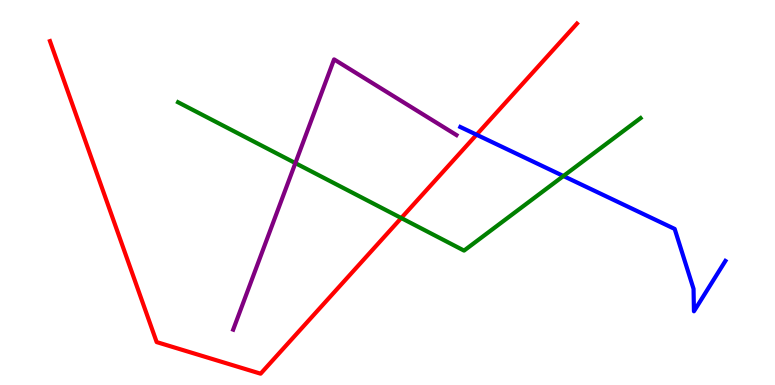[{'lines': ['blue', 'red'], 'intersections': [{'x': 6.15, 'y': 6.5}]}, {'lines': ['green', 'red'], 'intersections': [{'x': 5.18, 'y': 4.34}]}, {'lines': ['purple', 'red'], 'intersections': []}, {'lines': ['blue', 'green'], 'intersections': [{'x': 7.27, 'y': 5.43}]}, {'lines': ['blue', 'purple'], 'intersections': []}, {'lines': ['green', 'purple'], 'intersections': [{'x': 3.81, 'y': 5.76}]}]